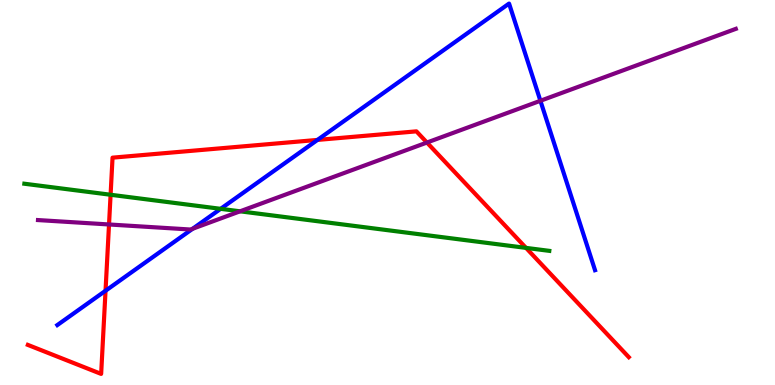[{'lines': ['blue', 'red'], 'intersections': [{'x': 1.36, 'y': 2.45}, {'x': 4.1, 'y': 6.37}]}, {'lines': ['green', 'red'], 'intersections': [{'x': 1.43, 'y': 4.94}, {'x': 6.79, 'y': 3.56}]}, {'lines': ['purple', 'red'], 'intersections': [{'x': 1.41, 'y': 4.17}, {'x': 5.51, 'y': 6.3}]}, {'lines': ['blue', 'green'], 'intersections': [{'x': 2.85, 'y': 4.58}]}, {'lines': ['blue', 'purple'], 'intersections': [{'x': 2.49, 'y': 4.06}, {'x': 6.97, 'y': 7.38}]}, {'lines': ['green', 'purple'], 'intersections': [{'x': 3.1, 'y': 4.51}]}]